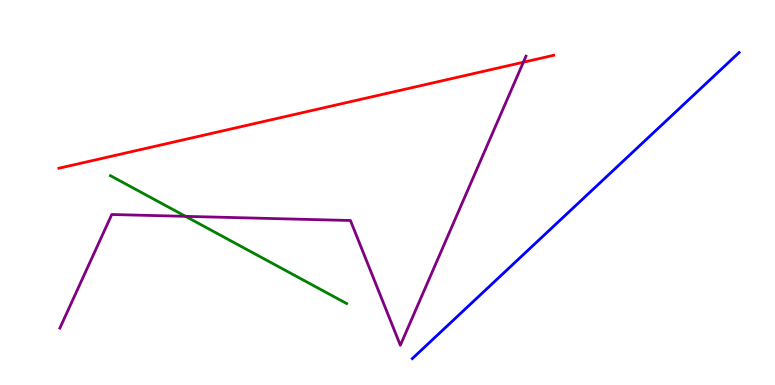[{'lines': ['blue', 'red'], 'intersections': []}, {'lines': ['green', 'red'], 'intersections': []}, {'lines': ['purple', 'red'], 'intersections': [{'x': 6.75, 'y': 8.38}]}, {'lines': ['blue', 'green'], 'intersections': []}, {'lines': ['blue', 'purple'], 'intersections': []}, {'lines': ['green', 'purple'], 'intersections': [{'x': 2.39, 'y': 4.38}]}]